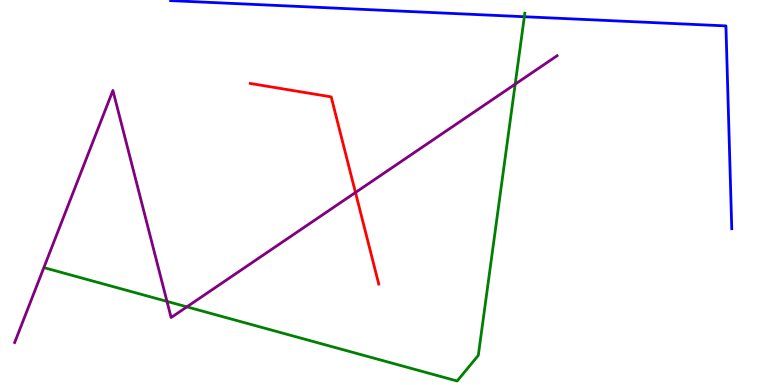[{'lines': ['blue', 'red'], 'intersections': []}, {'lines': ['green', 'red'], 'intersections': []}, {'lines': ['purple', 'red'], 'intersections': [{'x': 4.59, 'y': 5.0}]}, {'lines': ['blue', 'green'], 'intersections': [{'x': 6.77, 'y': 9.57}]}, {'lines': ['blue', 'purple'], 'intersections': []}, {'lines': ['green', 'purple'], 'intersections': [{'x': 2.15, 'y': 2.17}, {'x': 2.41, 'y': 2.03}, {'x': 6.65, 'y': 7.81}]}]